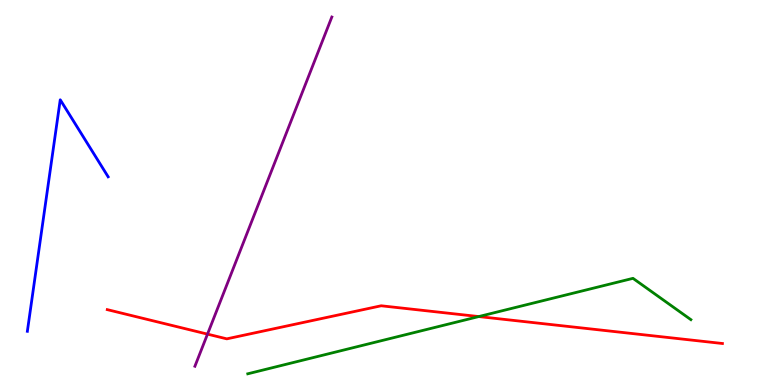[{'lines': ['blue', 'red'], 'intersections': []}, {'lines': ['green', 'red'], 'intersections': [{'x': 6.18, 'y': 1.78}]}, {'lines': ['purple', 'red'], 'intersections': [{'x': 2.68, 'y': 1.32}]}, {'lines': ['blue', 'green'], 'intersections': []}, {'lines': ['blue', 'purple'], 'intersections': []}, {'lines': ['green', 'purple'], 'intersections': []}]